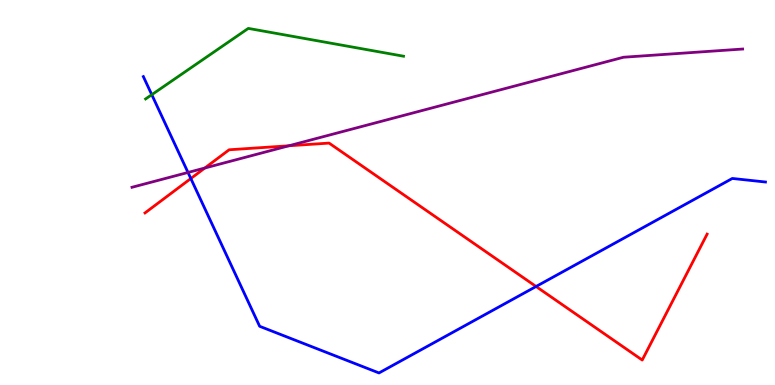[{'lines': ['blue', 'red'], 'intersections': [{'x': 2.46, 'y': 5.36}, {'x': 6.92, 'y': 2.56}]}, {'lines': ['green', 'red'], 'intersections': []}, {'lines': ['purple', 'red'], 'intersections': [{'x': 2.64, 'y': 5.64}, {'x': 3.73, 'y': 6.21}]}, {'lines': ['blue', 'green'], 'intersections': [{'x': 1.96, 'y': 7.54}]}, {'lines': ['blue', 'purple'], 'intersections': [{'x': 2.43, 'y': 5.52}]}, {'lines': ['green', 'purple'], 'intersections': []}]